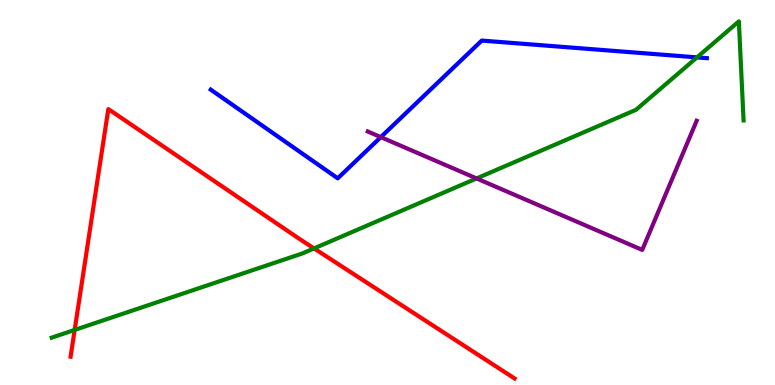[{'lines': ['blue', 'red'], 'intersections': []}, {'lines': ['green', 'red'], 'intersections': [{'x': 0.963, 'y': 1.43}, {'x': 4.05, 'y': 3.55}]}, {'lines': ['purple', 'red'], 'intersections': []}, {'lines': ['blue', 'green'], 'intersections': [{'x': 8.99, 'y': 8.51}]}, {'lines': ['blue', 'purple'], 'intersections': [{'x': 4.91, 'y': 6.44}]}, {'lines': ['green', 'purple'], 'intersections': [{'x': 6.15, 'y': 5.37}]}]